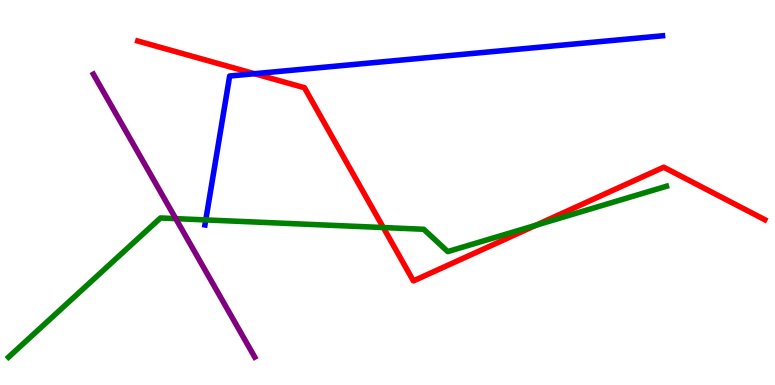[{'lines': ['blue', 'red'], 'intersections': [{'x': 3.28, 'y': 8.09}]}, {'lines': ['green', 'red'], 'intersections': [{'x': 4.95, 'y': 4.09}, {'x': 6.92, 'y': 4.15}]}, {'lines': ['purple', 'red'], 'intersections': []}, {'lines': ['blue', 'green'], 'intersections': [{'x': 2.66, 'y': 4.29}]}, {'lines': ['blue', 'purple'], 'intersections': []}, {'lines': ['green', 'purple'], 'intersections': [{'x': 2.27, 'y': 4.32}]}]